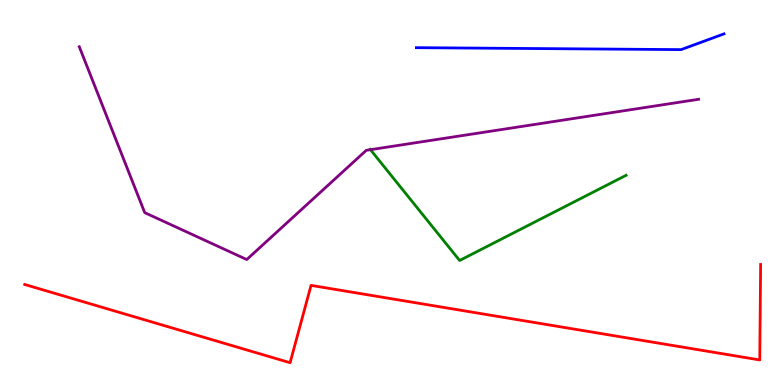[{'lines': ['blue', 'red'], 'intersections': []}, {'lines': ['green', 'red'], 'intersections': []}, {'lines': ['purple', 'red'], 'intersections': []}, {'lines': ['blue', 'green'], 'intersections': []}, {'lines': ['blue', 'purple'], 'intersections': []}, {'lines': ['green', 'purple'], 'intersections': [{'x': 4.78, 'y': 6.11}]}]